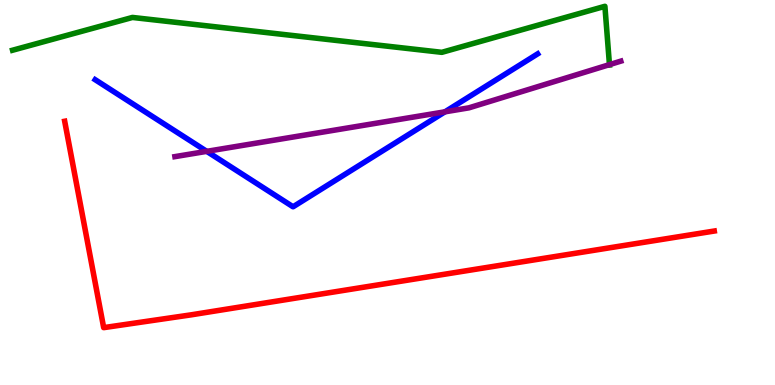[{'lines': ['blue', 'red'], 'intersections': []}, {'lines': ['green', 'red'], 'intersections': []}, {'lines': ['purple', 'red'], 'intersections': []}, {'lines': ['blue', 'green'], 'intersections': []}, {'lines': ['blue', 'purple'], 'intersections': [{'x': 2.67, 'y': 6.07}, {'x': 5.74, 'y': 7.1}]}, {'lines': ['green', 'purple'], 'intersections': [{'x': 7.86, 'y': 8.32}]}]